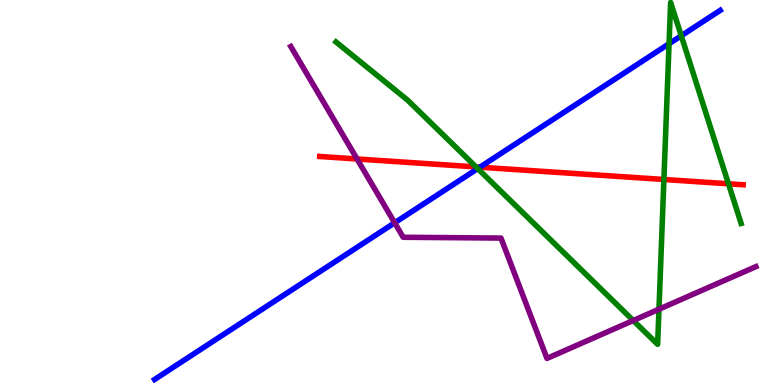[{'lines': ['blue', 'red'], 'intersections': [{'x': 6.19, 'y': 5.66}]}, {'lines': ['green', 'red'], 'intersections': [{'x': 6.14, 'y': 5.66}, {'x': 8.57, 'y': 5.34}, {'x': 9.4, 'y': 5.23}]}, {'lines': ['purple', 'red'], 'intersections': [{'x': 4.61, 'y': 5.87}]}, {'lines': ['blue', 'green'], 'intersections': [{'x': 6.16, 'y': 5.62}, {'x': 8.63, 'y': 8.86}, {'x': 8.79, 'y': 9.07}]}, {'lines': ['blue', 'purple'], 'intersections': [{'x': 5.09, 'y': 4.21}]}, {'lines': ['green', 'purple'], 'intersections': [{'x': 8.17, 'y': 1.68}, {'x': 8.5, 'y': 1.97}]}]